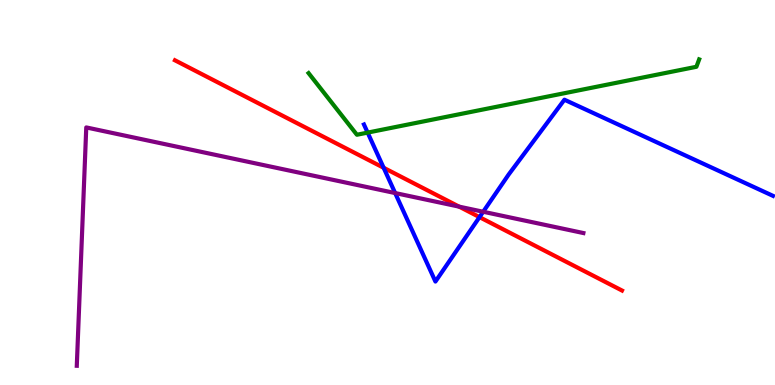[{'lines': ['blue', 'red'], 'intersections': [{'x': 4.95, 'y': 5.64}, {'x': 6.19, 'y': 4.36}]}, {'lines': ['green', 'red'], 'intersections': []}, {'lines': ['purple', 'red'], 'intersections': [{'x': 5.92, 'y': 4.63}]}, {'lines': ['blue', 'green'], 'intersections': [{'x': 4.74, 'y': 6.56}]}, {'lines': ['blue', 'purple'], 'intersections': [{'x': 5.1, 'y': 4.99}, {'x': 6.23, 'y': 4.5}]}, {'lines': ['green', 'purple'], 'intersections': []}]